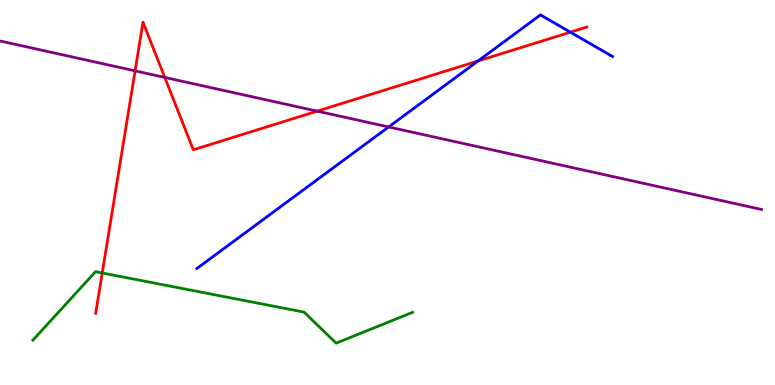[{'lines': ['blue', 'red'], 'intersections': [{'x': 6.17, 'y': 8.42}, {'x': 7.36, 'y': 9.16}]}, {'lines': ['green', 'red'], 'intersections': [{'x': 1.32, 'y': 2.91}]}, {'lines': ['purple', 'red'], 'intersections': [{'x': 1.74, 'y': 8.16}, {'x': 2.13, 'y': 7.99}, {'x': 4.09, 'y': 7.11}]}, {'lines': ['blue', 'green'], 'intersections': []}, {'lines': ['blue', 'purple'], 'intersections': [{'x': 5.01, 'y': 6.7}]}, {'lines': ['green', 'purple'], 'intersections': []}]